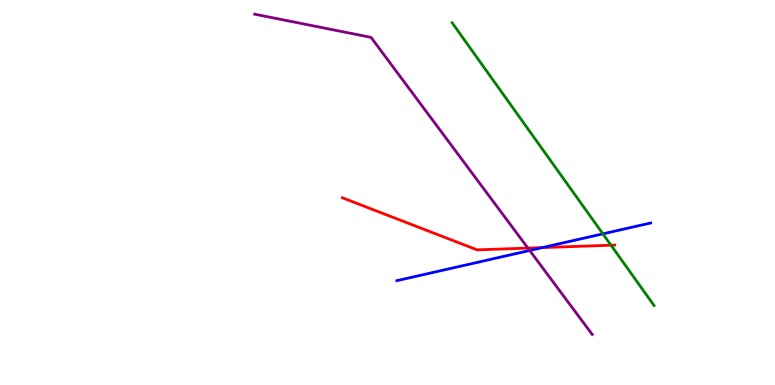[{'lines': ['blue', 'red'], 'intersections': [{'x': 7.0, 'y': 3.57}]}, {'lines': ['green', 'red'], 'intersections': [{'x': 7.88, 'y': 3.63}]}, {'lines': ['purple', 'red'], 'intersections': [{'x': 6.81, 'y': 3.56}]}, {'lines': ['blue', 'green'], 'intersections': [{'x': 7.78, 'y': 3.93}]}, {'lines': ['blue', 'purple'], 'intersections': [{'x': 6.83, 'y': 3.49}]}, {'lines': ['green', 'purple'], 'intersections': []}]